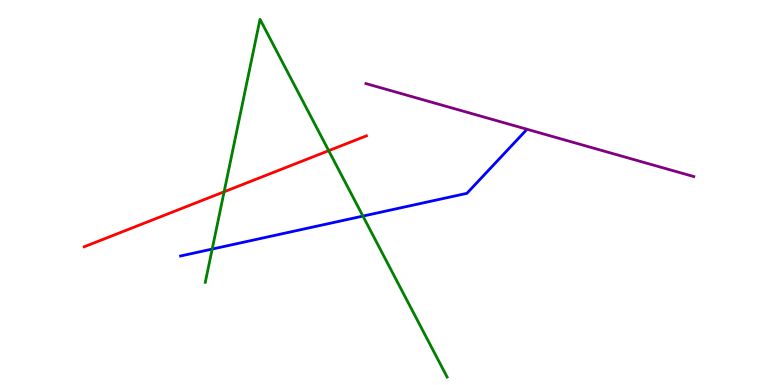[{'lines': ['blue', 'red'], 'intersections': []}, {'lines': ['green', 'red'], 'intersections': [{'x': 2.89, 'y': 5.02}, {'x': 4.24, 'y': 6.09}]}, {'lines': ['purple', 'red'], 'intersections': []}, {'lines': ['blue', 'green'], 'intersections': [{'x': 2.74, 'y': 3.53}, {'x': 4.68, 'y': 4.39}]}, {'lines': ['blue', 'purple'], 'intersections': []}, {'lines': ['green', 'purple'], 'intersections': []}]